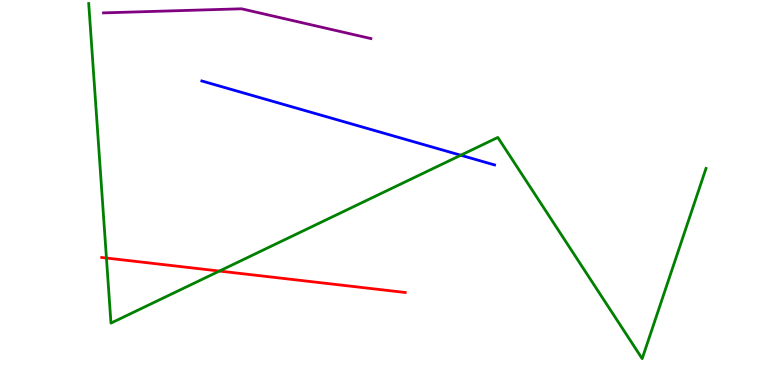[{'lines': ['blue', 'red'], 'intersections': []}, {'lines': ['green', 'red'], 'intersections': [{'x': 1.37, 'y': 3.3}, {'x': 2.83, 'y': 2.96}]}, {'lines': ['purple', 'red'], 'intersections': []}, {'lines': ['blue', 'green'], 'intersections': [{'x': 5.95, 'y': 5.97}]}, {'lines': ['blue', 'purple'], 'intersections': []}, {'lines': ['green', 'purple'], 'intersections': []}]